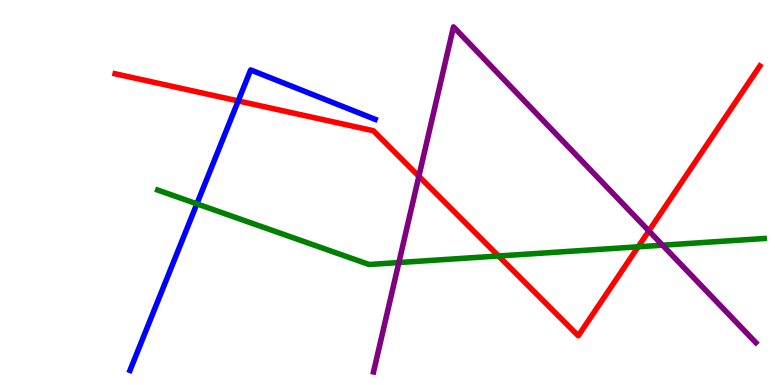[{'lines': ['blue', 'red'], 'intersections': [{'x': 3.07, 'y': 7.38}]}, {'lines': ['green', 'red'], 'intersections': [{'x': 6.43, 'y': 3.35}, {'x': 8.23, 'y': 3.59}]}, {'lines': ['purple', 'red'], 'intersections': [{'x': 5.4, 'y': 5.42}, {'x': 8.37, 'y': 4.0}]}, {'lines': ['blue', 'green'], 'intersections': [{'x': 2.54, 'y': 4.71}]}, {'lines': ['blue', 'purple'], 'intersections': []}, {'lines': ['green', 'purple'], 'intersections': [{'x': 5.15, 'y': 3.18}, {'x': 8.55, 'y': 3.63}]}]